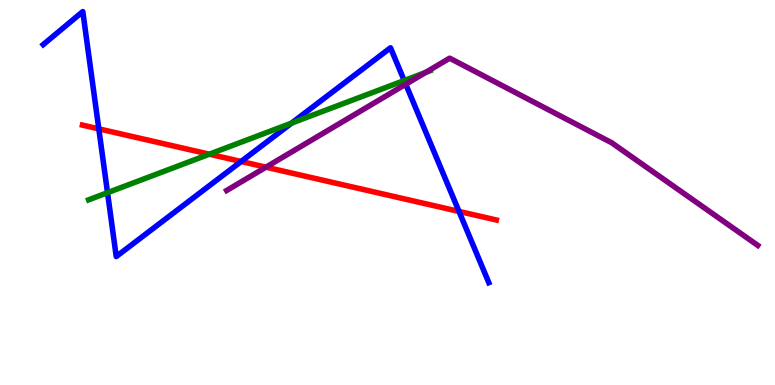[{'lines': ['blue', 'red'], 'intersections': [{'x': 1.27, 'y': 6.65}, {'x': 3.11, 'y': 5.81}, {'x': 5.92, 'y': 4.51}]}, {'lines': ['green', 'red'], 'intersections': [{'x': 2.7, 'y': 5.99}]}, {'lines': ['purple', 'red'], 'intersections': [{'x': 3.43, 'y': 5.66}]}, {'lines': ['blue', 'green'], 'intersections': [{'x': 1.39, 'y': 5.0}, {'x': 3.76, 'y': 6.8}, {'x': 5.22, 'y': 7.91}]}, {'lines': ['blue', 'purple'], 'intersections': [{'x': 5.24, 'y': 7.81}]}, {'lines': ['green', 'purple'], 'intersections': [{'x': 5.49, 'y': 8.12}]}]